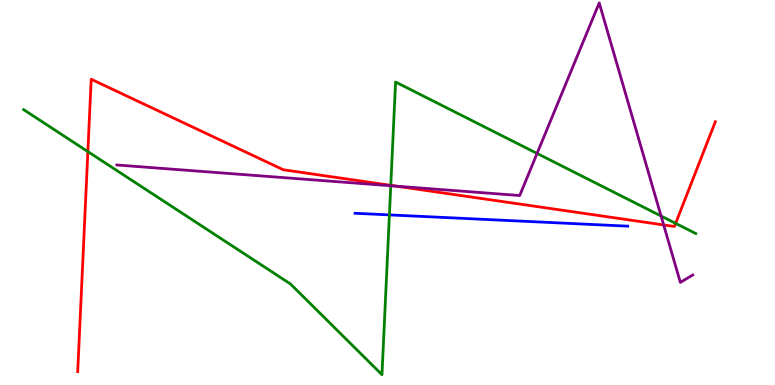[{'lines': ['blue', 'red'], 'intersections': []}, {'lines': ['green', 'red'], 'intersections': [{'x': 1.13, 'y': 6.06}, {'x': 5.04, 'y': 5.19}, {'x': 8.72, 'y': 4.2}]}, {'lines': ['purple', 'red'], 'intersections': [{'x': 5.12, 'y': 5.16}, {'x': 8.56, 'y': 4.16}]}, {'lines': ['blue', 'green'], 'intersections': [{'x': 5.02, 'y': 4.42}]}, {'lines': ['blue', 'purple'], 'intersections': []}, {'lines': ['green', 'purple'], 'intersections': [{'x': 5.04, 'y': 5.18}, {'x': 6.93, 'y': 6.01}, {'x': 8.53, 'y': 4.39}]}]